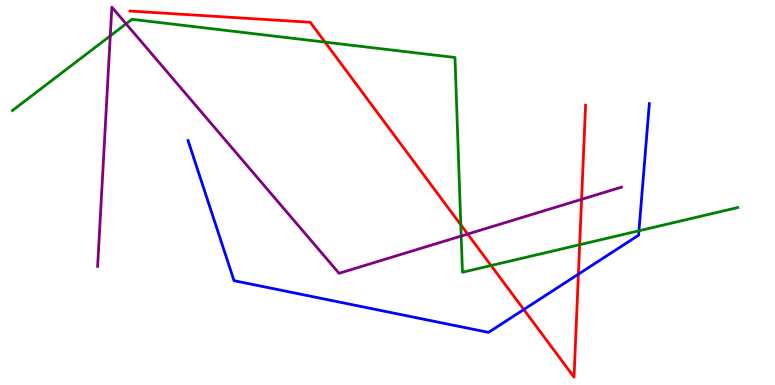[{'lines': ['blue', 'red'], 'intersections': [{'x': 6.76, 'y': 1.96}, {'x': 7.46, 'y': 2.88}]}, {'lines': ['green', 'red'], 'intersections': [{'x': 4.19, 'y': 8.91}, {'x': 5.95, 'y': 4.16}, {'x': 6.34, 'y': 3.1}, {'x': 7.48, 'y': 3.64}]}, {'lines': ['purple', 'red'], 'intersections': [{'x': 6.03, 'y': 3.92}, {'x': 7.5, 'y': 4.82}]}, {'lines': ['blue', 'green'], 'intersections': [{'x': 8.24, 'y': 4.01}]}, {'lines': ['blue', 'purple'], 'intersections': []}, {'lines': ['green', 'purple'], 'intersections': [{'x': 1.42, 'y': 9.07}, {'x': 1.63, 'y': 9.38}, {'x': 5.95, 'y': 3.87}]}]